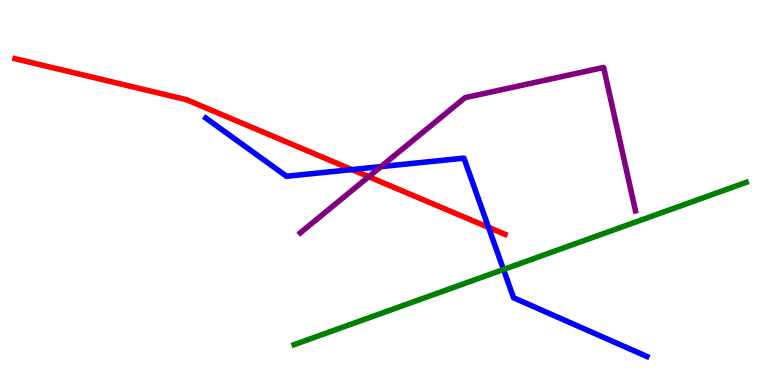[{'lines': ['blue', 'red'], 'intersections': [{'x': 4.54, 'y': 5.59}, {'x': 6.3, 'y': 4.09}]}, {'lines': ['green', 'red'], 'intersections': []}, {'lines': ['purple', 'red'], 'intersections': [{'x': 4.76, 'y': 5.41}]}, {'lines': ['blue', 'green'], 'intersections': [{'x': 6.5, 'y': 3.0}]}, {'lines': ['blue', 'purple'], 'intersections': [{'x': 4.92, 'y': 5.67}]}, {'lines': ['green', 'purple'], 'intersections': []}]